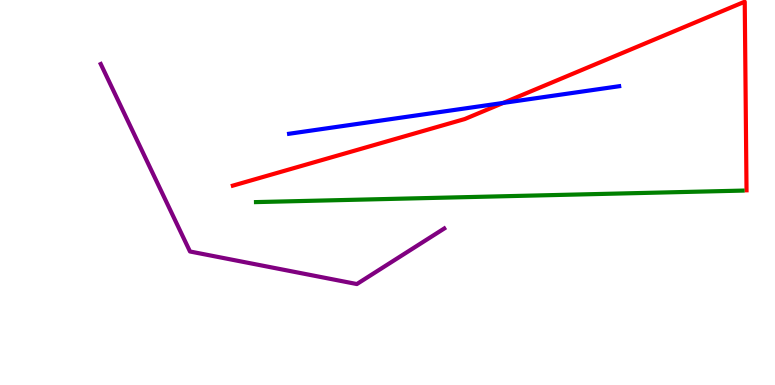[{'lines': ['blue', 'red'], 'intersections': [{'x': 6.49, 'y': 7.33}]}, {'lines': ['green', 'red'], 'intersections': []}, {'lines': ['purple', 'red'], 'intersections': []}, {'lines': ['blue', 'green'], 'intersections': []}, {'lines': ['blue', 'purple'], 'intersections': []}, {'lines': ['green', 'purple'], 'intersections': []}]